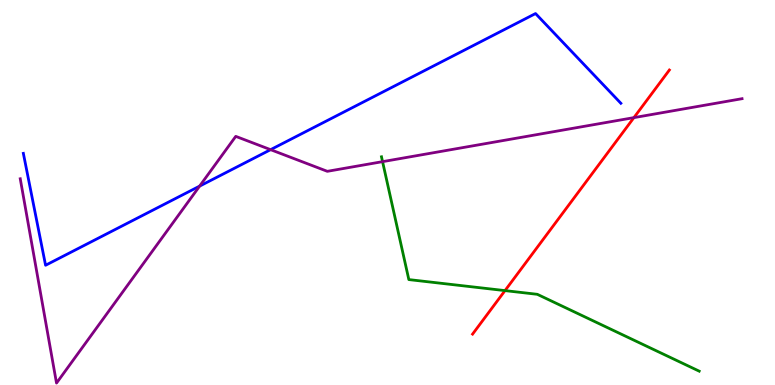[{'lines': ['blue', 'red'], 'intersections': []}, {'lines': ['green', 'red'], 'intersections': [{'x': 6.52, 'y': 2.45}]}, {'lines': ['purple', 'red'], 'intersections': [{'x': 8.18, 'y': 6.94}]}, {'lines': ['blue', 'green'], 'intersections': []}, {'lines': ['blue', 'purple'], 'intersections': [{'x': 2.58, 'y': 5.17}, {'x': 3.49, 'y': 6.11}]}, {'lines': ['green', 'purple'], 'intersections': [{'x': 4.94, 'y': 5.8}]}]